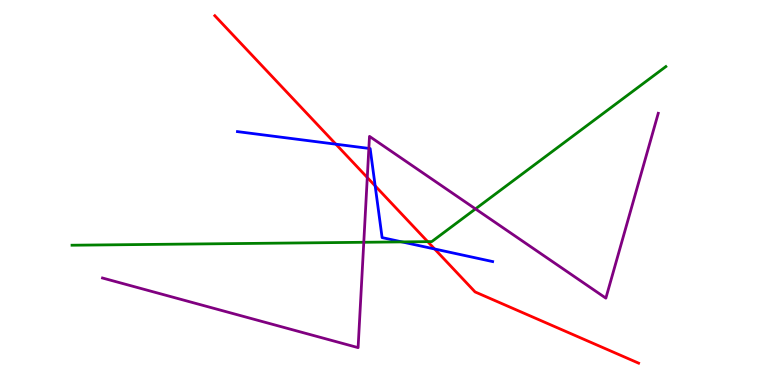[{'lines': ['blue', 'red'], 'intersections': [{'x': 4.33, 'y': 6.25}, {'x': 4.84, 'y': 5.17}, {'x': 5.61, 'y': 3.53}]}, {'lines': ['green', 'red'], 'intersections': [{'x': 5.52, 'y': 3.72}]}, {'lines': ['purple', 'red'], 'intersections': [{'x': 4.74, 'y': 5.39}]}, {'lines': ['blue', 'green'], 'intersections': [{'x': 5.19, 'y': 3.72}]}, {'lines': ['blue', 'purple'], 'intersections': [{'x': 4.76, 'y': 6.15}]}, {'lines': ['green', 'purple'], 'intersections': [{'x': 4.69, 'y': 3.71}, {'x': 6.14, 'y': 4.57}]}]